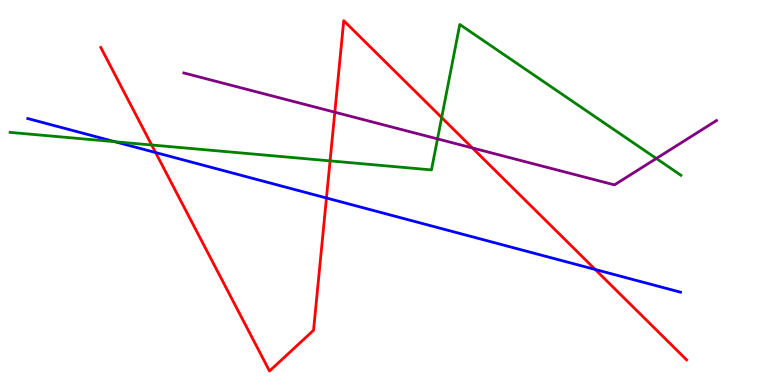[{'lines': ['blue', 'red'], 'intersections': [{'x': 2.01, 'y': 6.04}, {'x': 4.21, 'y': 4.86}, {'x': 7.68, 'y': 3.0}]}, {'lines': ['green', 'red'], 'intersections': [{'x': 1.96, 'y': 6.23}, {'x': 4.26, 'y': 5.82}, {'x': 5.7, 'y': 6.95}]}, {'lines': ['purple', 'red'], 'intersections': [{'x': 4.32, 'y': 7.09}, {'x': 6.1, 'y': 6.16}]}, {'lines': ['blue', 'green'], 'intersections': [{'x': 1.48, 'y': 6.32}]}, {'lines': ['blue', 'purple'], 'intersections': []}, {'lines': ['green', 'purple'], 'intersections': [{'x': 5.65, 'y': 6.39}, {'x': 8.47, 'y': 5.88}]}]